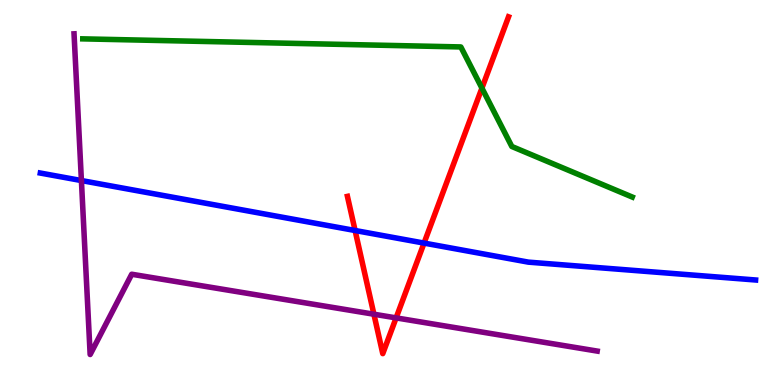[{'lines': ['blue', 'red'], 'intersections': [{'x': 4.58, 'y': 4.01}, {'x': 5.47, 'y': 3.69}]}, {'lines': ['green', 'red'], 'intersections': [{'x': 6.22, 'y': 7.71}]}, {'lines': ['purple', 'red'], 'intersections': [{'x': 4.82, 'y': 1.84}, {'x': 5.11, 'y': 1.74}]}, {'lines': ['blue', 'green'], 'intersections': []}, {'lines': ['blue', 'purple'], 'intersections': [{'x': 1.05, 'y': 5.31}]}, {'lines': ['green', 'purple'], 'intersections': []}]